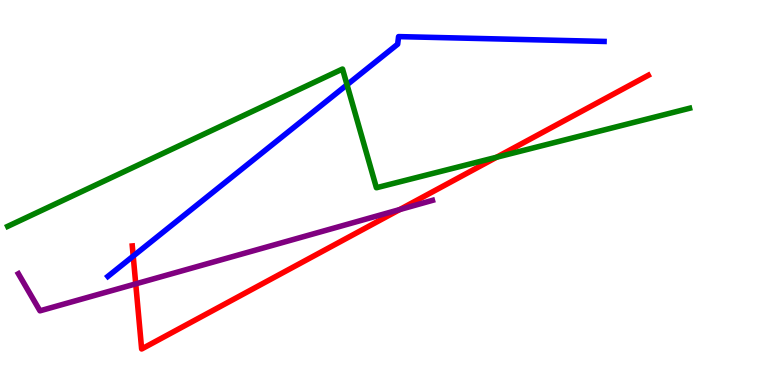[{'lines': ['blue', 'red'], 'intersections': [{'x': 1.72, 'y': 3.35}]}, {'lines': ['green', 'red'], 'intersections': [{'x': 6.41, 'y': 5.92}]}, {'lines': ['purple', 'red'], 'intersections': [{'x': 1.75, 'y': 2.63}, {'x': 5.16, 'y': 4.56}]}, {'lines': ['blue', 'green'], 'intersections': [{'x': 4.48, 'y': 7.8}]}, {'lines': ['blue', 'purple'], 'intersections': []}, {'lines': ['green', 'purple'], 'intersections': []}]